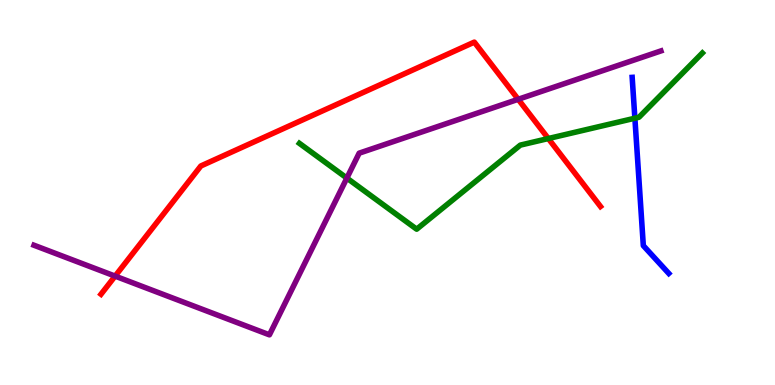[{'lines': ['blue', 'red'], 'intersections': []}, {'lines': ['green', 'red'], 'intersections': [{'x': 7.08, 'y': 6.4}]}, {'lines': ['purple', 'red'], 'intersections': [{'x': 1.49, 'y': 2.83}, {'x': 6.69, 'y': 7.42}]}, {'lines': ['blue', 'green'], 'intersections': [{'x': 8.19, 'y': 6.93}]}, {'lines': ['blue', 'purple'], 'intersections': []}, {'lines': ['green', 'purple'], 'intersections': [{'x': 4.48, 'y': 5.37}]}]